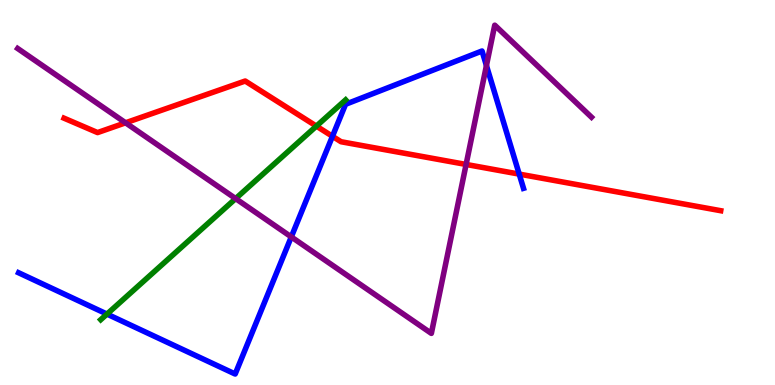[{'lines': ['blue', 'red'], 'intersections': [{'x': 4.29, 'y': 6.46}, {'x': 6.7, 'y': 5.48}]}, {'lines': ['green', 'red'], 'intersections': [{'x': 4.08, 'y': 6.72}]}, {'lines': ['purple', 'red'], 'intersections': [{'x': 1.62, 'y': 6.81}, {'x': 6.01, 'y': 5.73}]}, {'lines': ['blue', 'green'], 'intersections': [{'x': 1.38, 'y': 1.84}]}, {'lines': ['blue', 'purple'], 'intersections': [{'x': 3.76, 'y': 3.85}, {'x': 6.28, 'y': 8.3}]}, {'lines': ['green', 'purple'], 'intersections': [{'x': 3.04, 'y': 4.84}]}]